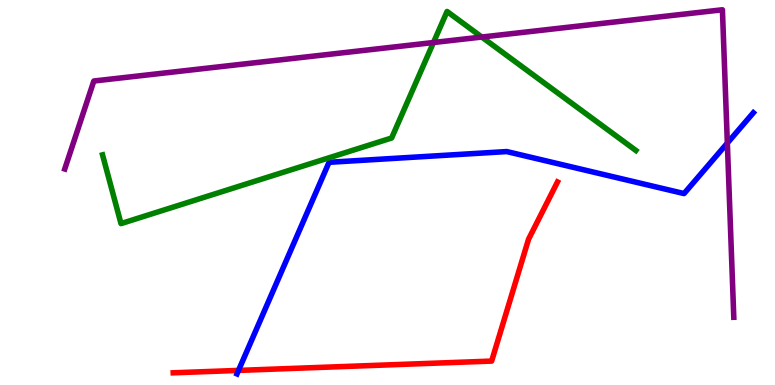[{'lines': ['blue', 'red'], 'intersections': [{'x': 3.08, 'y': 0.379}]}, {'lines': ['green', 'red'], 'intersections': []}, {'lines': ['purple', 'red'], 'intersections': []}, {'lines': ['blue', 'green'], 'intersections': []}, {'lines': ['blue', 'purple'], 'intersections': [{'x': 9.39, 'y': 6.28}]}, {'lines': ['green', 'purple'], 'intersections': [{'x': 5.59, 'y': 8.9}, {'x': 6.22, 'y': 9.04}]}]